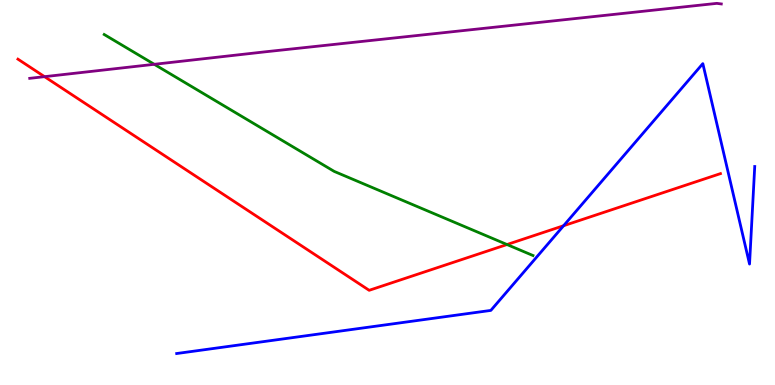[{'lines': ['blue', 'red'], 'intersections': [{'x': 7.27, 'y': 4.14}]}, {'lines': ['green', 'red'], 'intersections': [{'x': 6.54, 'y': 3.65}]}, {'lines': ['purple', 'red'], 'intersections': [{'x': 0.575, 'y': 8.01}]}, {'lines': ['blue', 'green'], 'intersections': []}, {'lines': ['blue', 'purple'], 'intersections': []}, {'lines': ['green', 'purple'], 'intersections': [{'x': 1.99, 'y': 8.33}]}]